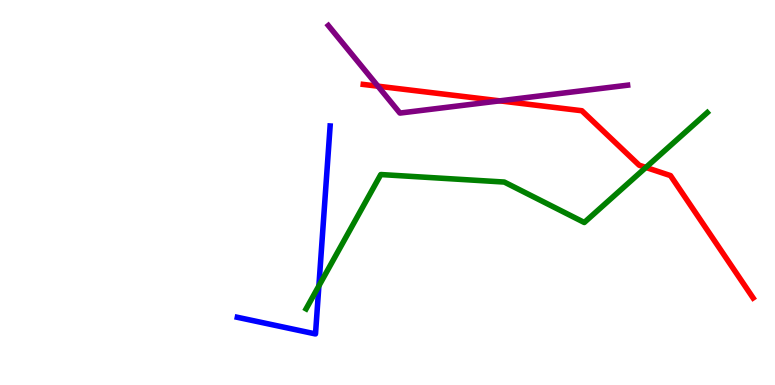[{'lines': ['blue', 'red'], 'intersections': []}, {'lines': ['green', 'red'], 'intersections': [{'x': 8.33, 'y': 5.65}]}, {'lines': ['purple', 'red'], 'intersections': [{'x': 4.88, 'y': 7.76}, {'x': 6.45, 'y': 7.38}]}, {'lines': ['blue', 'green'], 'intersections': [{'x': 4.11, 'y': 2.57}]}, {'lines': ['blue', 'purple'], 'intersections': []}, {'lines': ['green', 'purple'], 'intersections': []}]